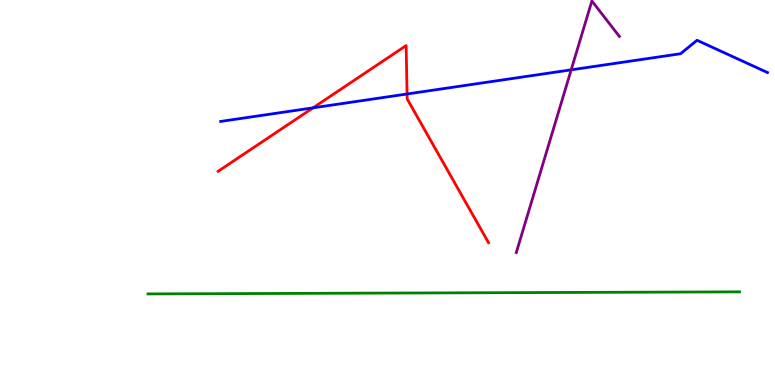[{'lines': ['blue', 'red'], 'intersections': [{'x': 4.04, 'y': 7.2}, {'x': 5.25, 'y': 7.56}]}, {'lines': ['green', 'red'], 'intersections': []}, {'lines': ['purple', 'red'], 'intersections': []}, {'lines': ['blue', 'green'], 'intersections': []}, {'lines': ['blue', 'purple'], 'intersections': [{'x': 7.37, 'y': 8.19}]}, {'lines': ['green', 'purple'], 'intersections': []}]